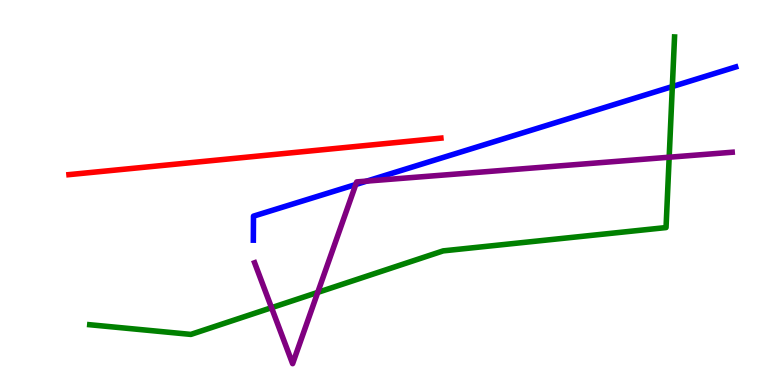[{'lines': ['blue', 'red'], 'intersections': []}, {'lines': ['green', 'red'], 'intersections': []}, {'lines': ['purple', 'red'], 'intersections': []}, {'lines': ['blue', 'green'], 'intersections': [{'x': 8.68, 'y': 7.75}]}, {'lines': ['blue', 'purple'], 'intersections': [{'x': 4.59, 'y': 5.21}, {'x': 4.73, 'y': 5.3}]}, {'lines': ['green', 'purple'], 'intersections': [{'x': 3.5, 'y': 2.01}, {'x': 4.1, 'y': 2.41}, {'x': 8.63, 'y': 5.92}]}]